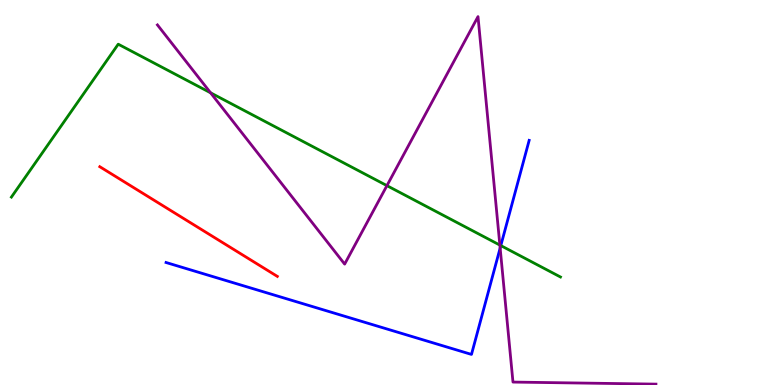[{'lines': ['blue', 'red'], 'intersections': []}, {'lines': ['green', 'red'], 'intersections': []}, {'lines': ['purple', 'red'], 'intersections': []}, {'lines': ['blue', 'green'], 'intersections': [{'x': 6.46, 'y': 3.62}]}, {'lines': ['blue', 'purple'], 'intersections': [{'x': 6.45, 'y': 3.56}]}, {'lines': ['green', 'purple'], 'intersections': [{'x': 2.72, 'y': 7.59}, {'x': 4.99, 'y': 5.18}, {'x': 6.45, 'y': 3.63}]}]